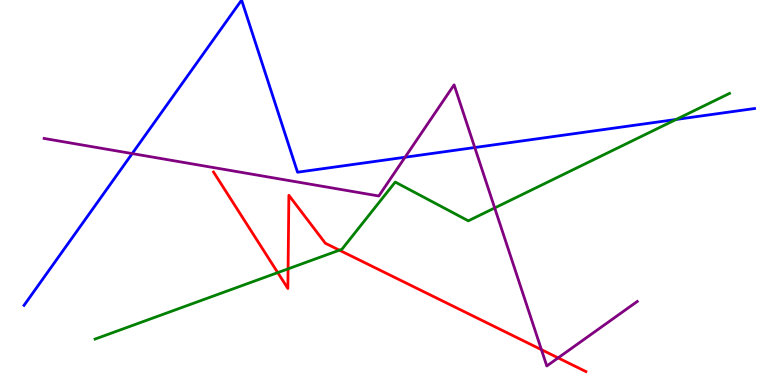[{'lines': ['blue', 'red'], 'intersections': []}, {'lines': ['green', 'red'], 'intersections': [{'x': 3.58, 'y': 2.92}, {'x': 3.72, 'y': 3.02}, {'x': 4.38, 'y': 3.5}]}, {'lines': ['purple', 'red'], 'intersections': [{'x': 6.99, 'y': 0.918}, {'x': 7.2, 'y': 0.704}]}, {'lines': ['blue', 'green'], 'intersections': [{'x': 8.72, 'y': 6.9}]}, {'lines': ['blue', 'purple'], 'intersections': [{'x': 1.71, 'y': 6.01}, {'x': 5.23, 'y': 5.92}, {'x': 6.13, 'y': 6.17}]}, {'lines': ['green', 'purple'], 'intersections': [{'x': 6.38, 'y': 4.6}]}]